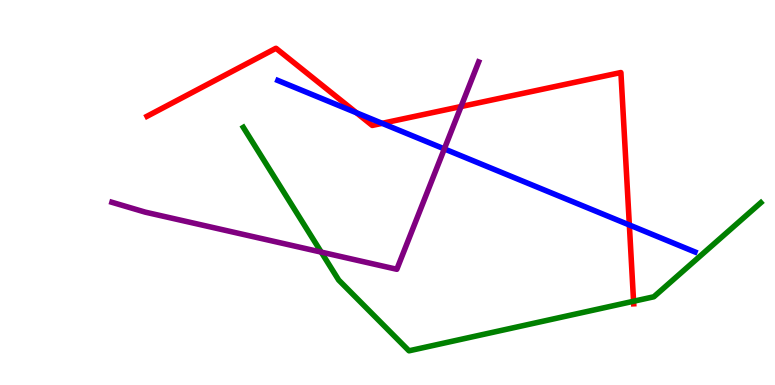[{'lines': ['blue', 'red'], 'intersections': [{'x': 4.6, 'y': 7.07}, {'x': 4.93, 'y': 6.8}, {'x': 8.12, 'y': 4.16}]}, {'lines': ['green', 'red'], 'intersections': [{'x': 8.18, 'y': 2.18}]}, {'lines': ['purple', 'red'], 'intersections': [{'x': 5.95, 'y': 7.23}]}, {'lines': ['blue', 'green'], 'intersections': []}, {'lines': ['blue', 'purple'], 'intersections': [{'x': 5.73, 'y': 6.13}]}, {'lines': ['green', 'purple'], 'intersections': [{'x': 4.14, 'y': 3.45}]}]